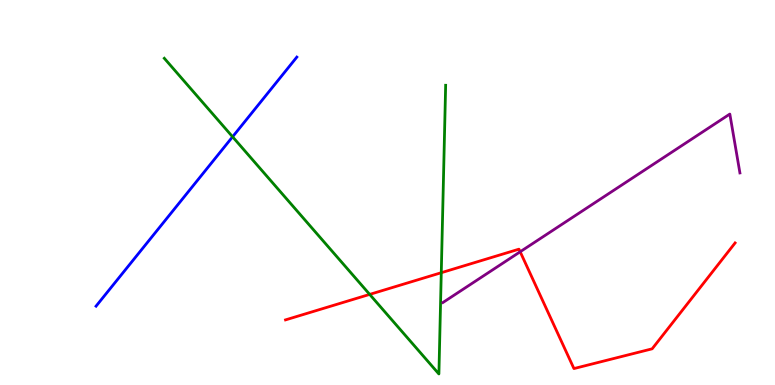[{'lines': ['blue', 'red'], 'intersections': []}, {'lines': ['green', 'red'], 'intersections': [{'x': 4.77, 'y': 2.35}, {'x': 5.69, 'y': 2.92}]}, {'lines': ['purple', 'red'], 'intersections': [{'x': 6.71, 'y': 3.46}]}, {'lines': ['blue', 'green'], 'intersections': [{'x': 3.0, 'y': 6.45}]}, {'lines': ['blue', 'purple'], 'intersections': []}, {'lines': ['green', 'purple'], 'intersections': []}]